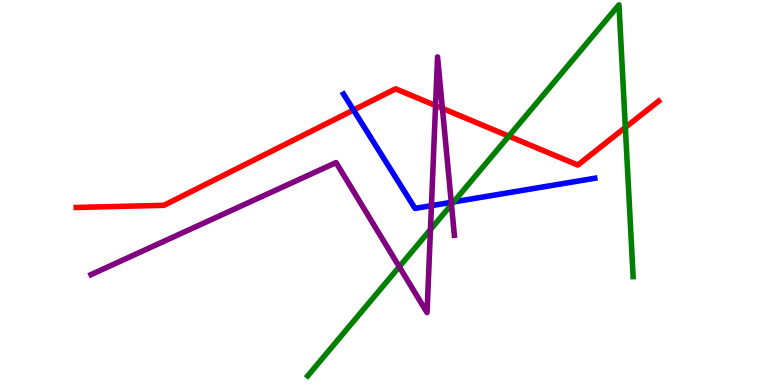[{'lines': ['blue', 'red'], 'intersections': [{'x': 4.56, 'y': 7.14}]}, {'lines': ['green', 'red'], 'intersections': [{'x': 6.57, 'y': 6.46}, {'x': 8.07, 'y': 6.69}]}, {'lines': ['purple', 'red'], 'intersections': [{'x': 5.62, 'y': 7.26}, {'x': 5.71, 'y': 7.18}]}, {'lines': ['blue', 'green'], 'intersections': [{'x': 5.85, 'y': 4.76}]}, {'lines': ['blue', 'purple'], 'intersections': [{'x': 5.57, 'y': 4.66}, {'x': 5.82, 'y': 4.74}]}, {'lines': ['green', 'purple'], 'intersections': [{'x': 5.15, 'y': 3.07}, {'x': 5.55, 'y': 4.04}, {'x': 5.83, 'y': 4.69}]}]